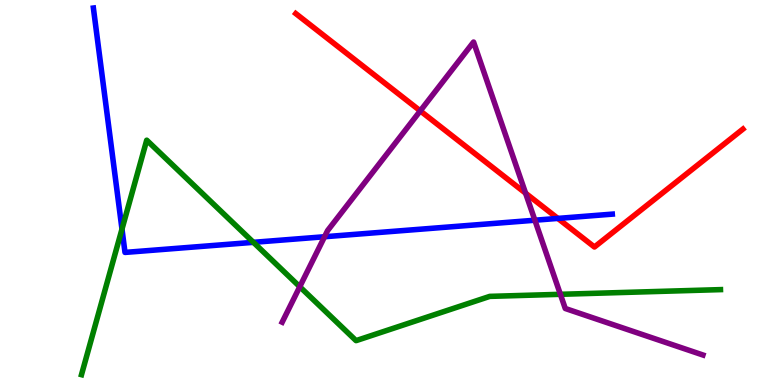[{'lines': ['blue', 'red'], 'intersections': [{'x': 7.2, 'y': 4.33}]}, {'lines': ['green', 'red'], 'intersections': []}, {'lines': ['purple', 'red'], 'intersections': [{'x': 5.42, 'y': 7.12}, {'x': 6.78, 'y': 4.98}]}, {'lines': ['blue', 'green'], 'intersections': [{'x': 1.57, 'y': 4.05}, {'x': 3.27, 'y': 3.71}]}, {'lines': ['blue', 'purple'], 'intersections': [{'x': 4.19, 'y': 3.85}, {'x': 6.9, 'y': 4.28}]}, {'lines': ['green', 'purple'], 'intersections': [{'x': 3.87, 'y': 2.55}, {'x': 7.23, 'y': 2.36}]}]